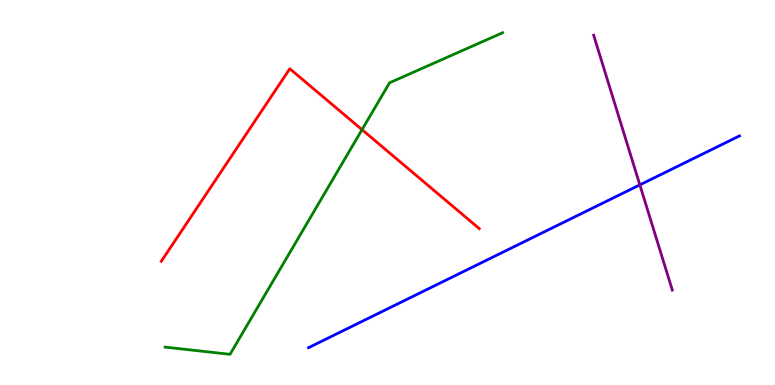[{'lines': ['blue', 'red'], 'intersections': []}, {'lines': ['green', 'red'], 'intersections': [{'x': 4.67, 'y': 6.63}]}, {'lines': ['purple', 'red'], 'intersections': []}, {'lines': ['blue', 'green'], 'intersections': []}, {'lines': ['blue', 'purple'], 'intersections': [{'x': 8.26, 'y': 5.2}]}, {'lines': ['green', 'purple'], 'intersections': []}]